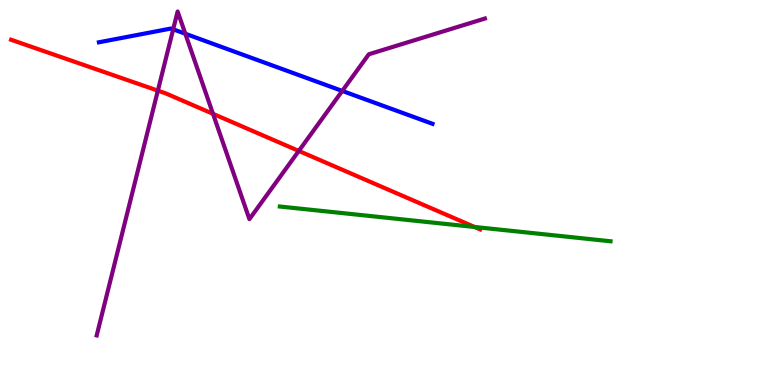[{'lines': ['blue', 'red'], 'intersections': []}, {'lines': ['green', 'red'], 'intersections': [{'x': 6.12, 'y': 4.1}]}, {'lines': ['purple', 'red'], 'intersections': [{'x': 2.04, 'y': 7.65}, {'x': 2.75, 'y': 7.04}, {'x': 3.86, 'y': 6.08}]}, {'lines': ['blue', 'green'], 'intersections': []}, {'lines': ['blue', 'purple'], 'intersections': [{'x': 2.23, 'y': 9.24}, {'x': 2.39, 'y': 9.12}, {'x': 4.42, 'y': 7.64}]}, {'lines': ['green', 'purple'], 'intersections': []}]